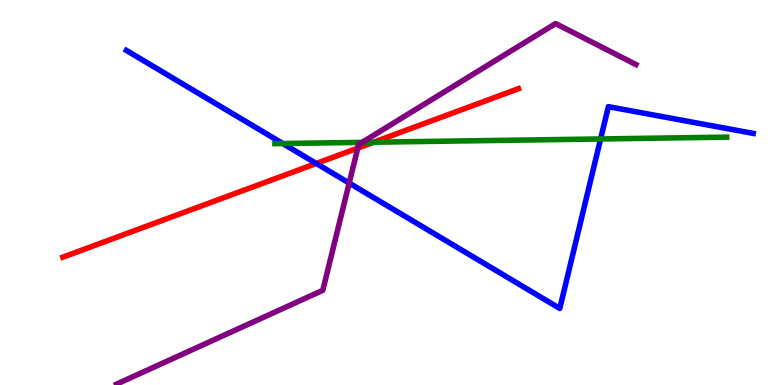[{'lines': ['blue', 'red'], 'intersections': [{'x': 4.08, 'y': 5.75}]}, {'lines': ['green', 'red'], 'intersections': [{'x': 4.82, 'y': 6.31}]}, {'lines': ['purple', 'red'], 'intersections': [{'x': 4.62, 'y': 6.15}]}, {'lines': ['blue', 'green'], 'intersections': [{'x': 3.65, 'y': 6.27}, {'x': 7.75, 'y': 6.39}]}, {'lines': ['blue', 'purple'], 'intersections': [{'x': 4.51, 'y': 5.25}]}, {'lines': ['green', 'purple'], 'intersections': [{'x': 4.67, 'y': 6.3}]}]